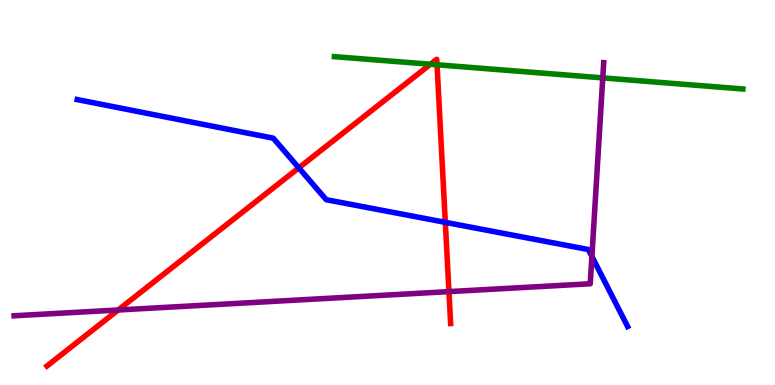[{'lines': ['blue', 'red'], 'intersections': [{'x': 3.86, 'y': 5.64}, {'x': 5.75, 'y': 4.22}]}, {'lines': ['green', 'red'], 'intersections': [{'x': 5.55, 'y': 8.33}, {'x': 5.64, 'y': 8.32}]}, {'lines': ['purple', 'red'], 'intersections': [{'x': 1.52, 'y': 1.95}, {'x': 5.79, 'y': 2.43}]}, {'lines': ['blue', 'green'], 'intersections': []}, {'lines': ['blue', 'purple'], 'intersections': [{'x': 7.64, 'y': 3.34}]}, {'lines': ['green', 'purple'], 'intersections': [{'x': 7.78, 'y': 7.98}]}]